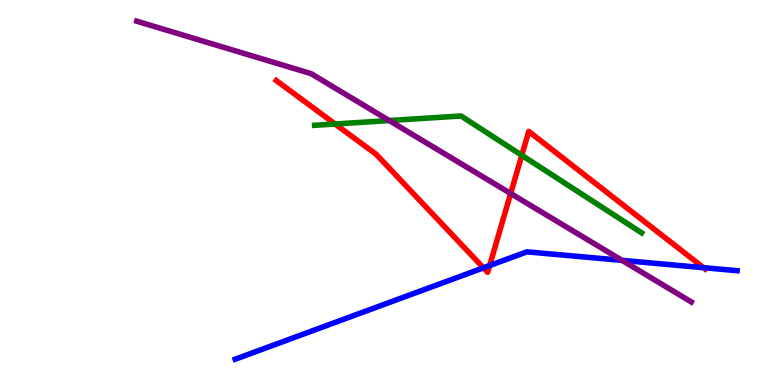[{'lines': ['blue', 'red'], 'intersections': [{'x': 6.24, 'y': 3.04}, {'x': 6.32, 'y': 3.1}, {'x': 9.08, 'y': 3.05}]}, {'lines': ['green', 'red'], 'intersections': [{'x': 4.32, 'y': 6.78}, {'x': 6.73, 'y': 5.97}]}, {'lines': ['purple', 'red'], 'intersections': [{'x': 6.59, 'y': 4.97}]}, {'lines': ['blue', 'green'], 'intersections': []}, {'lines': ['blue', 'purple'], 'intersections': [{'x': 8.03, 'y': 3.24}]}, {'lines': ['green', 'purple'], 'intersections': [{'x': 5.02, 'y': 6.87}]}]